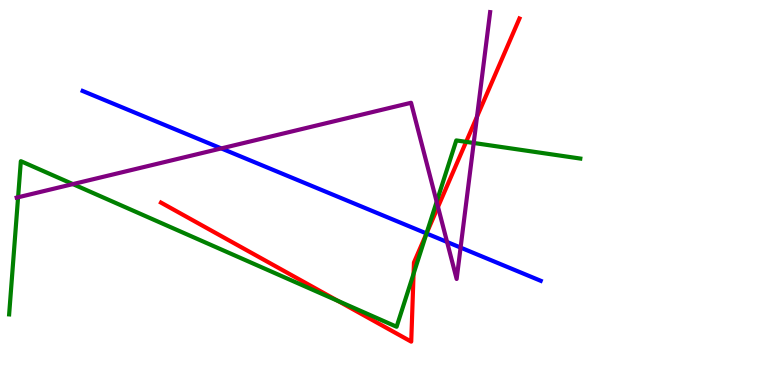[{'lines': ['blue', 'red'], 'intersections': [{'x': 5.5, 'y': 3.94}]}, {'lines': ['green', 'red'], 'intersections': [{'x': 4.36, 'y': 2.19}, {'x': 5.34, 'y': 2.89}, {'x': 5.5, 'y': 3.93}, {'x': 6.01, 'y': 6.32}]}, {'lines': ['purple', 'red'], 'intersections': [{'x': 5.65, 'y': 4.63}, {'x': 6.16, 'y': 6.97}]}, {'lines': ['blue', 'green'], 'intersections': [{'x': 5.5, 'y': 3.94}]}, {'lines': ['blue', 'purple'], 'intersections': [{'x': 2.86, 'y': 6.15}, {'x': 5.77, 'y': 3.71}, {'x': 5.94, 'y': 3.57}]}, {'lines': ['green', 'purple'], 'intersections': [{'x': 0.233, 'y': 4.88}, {'x': 0.94, 'y': 5.22}, {'x': 5.63, 'y': 4.76}, {'x': 6.11, 'y': 6.29}]}]